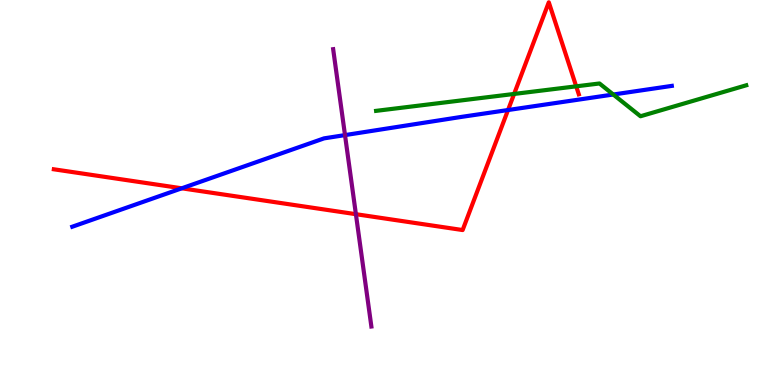[{'lines': ['blue', 'red'], 'intersections': [{'x': 2.35, 'y': 5.11}, {'x': 6.56, 'y': 7.14}]}, {'lines': ['green', 'red'], 'intersections': [{'x': 6.63, 'y': 7.56}, {'x': 7.43, 'y': 7.76}]}, {'lines': ['purple', 'red'], 'intersections': [{'x': 4.59, 'y': 4.44}]}, {'lines': ['blue', 'green'], 'intersections': [{'x': 7.91, 'y': 7.55}]}, {'lines': ['blue', 'purple'], 'intersections': [{'x': 4.45, 'y': 6.49}]}, {'lines': ['green', 'purple'], 'intersections': []}]